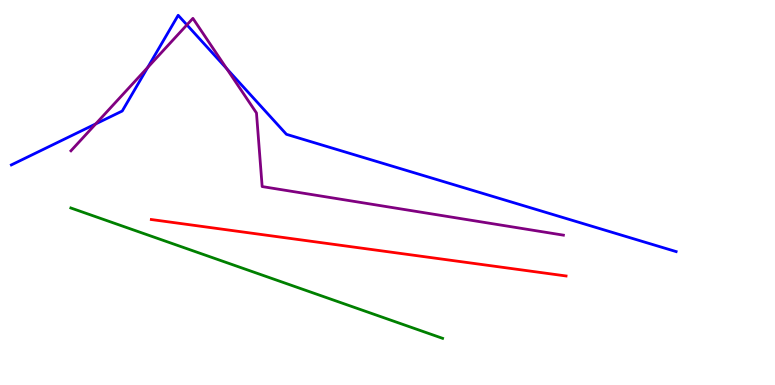[{'lines': ['blue', 'red'], 'intersections': []}, {'lines': ['green', 'red'], 'intersections': []}, {'lines': ['purple', 'red'], 'intersections': []}, {'lines': ['blue', 'green'], 'intersections': []}, {'lines': ['blue', 'purple'], 'intersections': [{'x': 1.24, 'y': 6.78}, {'x': 1.91, 'y': 8.25}, {'x': 2.41, 'y': 9.35}, {'x': 2.92, 'y': 8.22}]}, {'lines': ['green', 'purple'], 'intersections': []}]